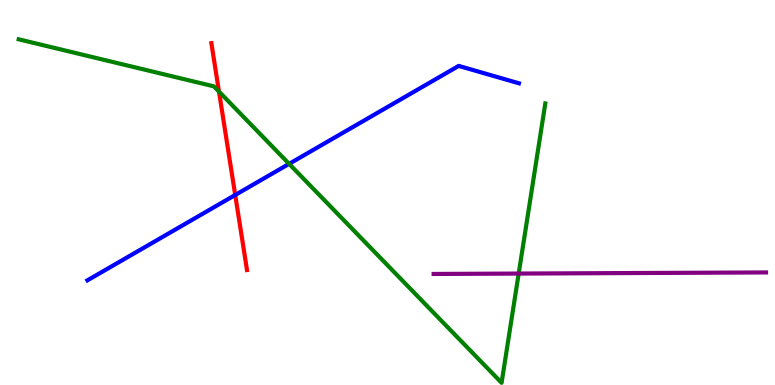[{'lines': ['blue', 'red'], 'intersections': [{'x': 3.04, 'y': 4.94}]}, {'lines': ['green', 'red'], 'intersections': [{'x': 2.83, 'y': 7.62}]}, {'lines': ['purple', 'red'], 'intersections': []}, {'lines': ['blue', 'green'], 'intersections': [{'x': 3.73, 'y': 5.74}]}, {'lines': ['blue', 'purple'], 'intersections': []}, {'lines': ['green', 'purple'], 'intersections': [{'x': 6.69, 'y': 2.89}]}]